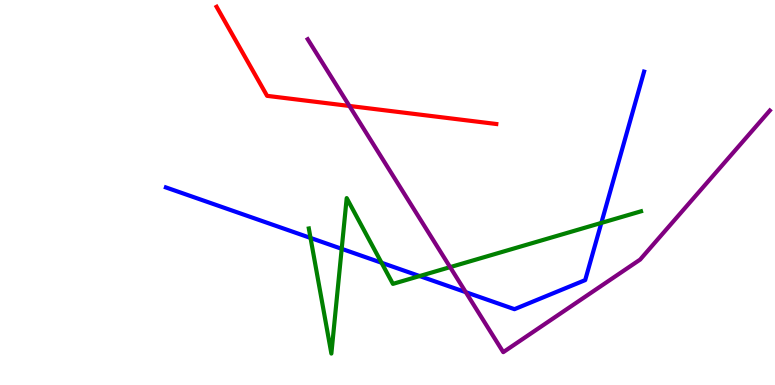[{'lines': ['blue', 'red'], 'intersections': []}, {'lines': ['green', 'red'], 'intersections': []}, {'lines': ['purple', 'red'], 'intersections': [{'x': 4.51, 'y': 7.25}]}, {'lines': ['blue', 'green'], 'intersections': [{'x': 4.01, 'y': 3.82}, {'x': 4.41, 'y': 3.54}, {'x': 4.92, 'y': 3.18}, {'x': 5.41, 'y': 2.83}, {'x': 7.76, 'y': 4.21}]}, {'lines': ['blue', 'purple'], 'intersections': [{'x': 6.01, 'y': 2.41}]}, {'lines': ['green', 'purple'], 'intersections': [{'x': 5.81, 'y': 3.06}]}]